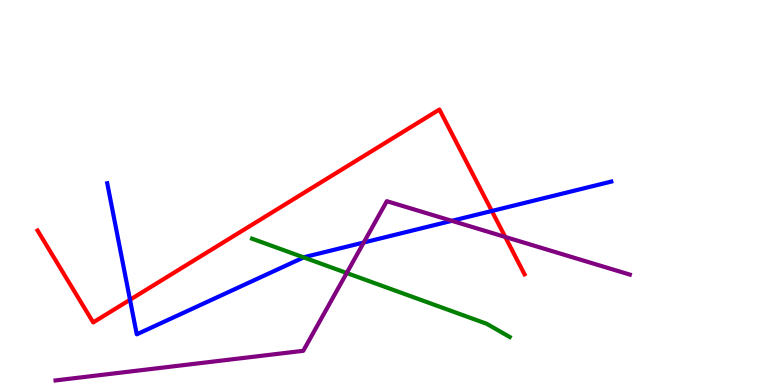[{'lines': ['blue', 'red'], 'intersections': [{'x': 1.68, 'y': 2.21}, {'x': 6.35, 'y': 4.52}]}, {'lines': ['green', 'red'], 'intersections': []}, {'lines': ['purple', 'red'], 'intersections': [{'x': 6.52, 'y': 3.85}]}, {'lines': ['blue', 'green'], 'intersections': [{'x': 3.92, 'y': 3.31}]}, {'lines': ['blue', 'purple'], 'intersections': [{'x': 4.69, 'y': 3.7}, {'x': 5.83, 'y': 4.26}]}, {'lines': ['green', 'purple'], 'intersections': [{'x': 4.47, 'y': 2.91}]}]